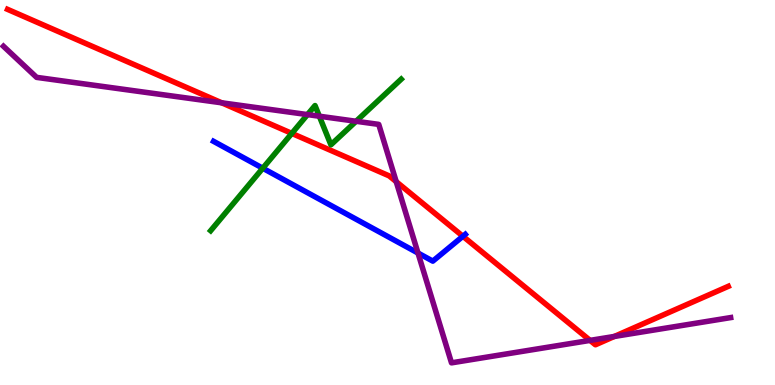[{'lines': ['blue', 'red'], 'intersections': [{'x': 5.97, 'y': 3.86}]}, {'lines': ['green', 'red'], 'intersections': [{'x': 3.77, 'y': 6.54}]}, {'lines': ['purple', 'red'], 'intersections': [{'x': 2.86, 'y': 7.33}, {'x': 5.11, 'y': 5.28}, {'x': 7.61, 'y': 1.16}, {'x': 7.93, 'y': 1.26}]}, {'lines': ['blue', 'green'], 'intersections': [{'x': 3.39, 'y': 5.63}]}, {'lines': ['blue', 'purple'], 'intersections': [{'x': 5.39, 'y': 3.43}]}, {'lines': ['green', 'purple'], 'intersections': [{'x': 3.97, 'y': 7.02}, {'x': 4.12, 'y': 6.98}, {'x': 4.59, 'y': 6.85}]}]